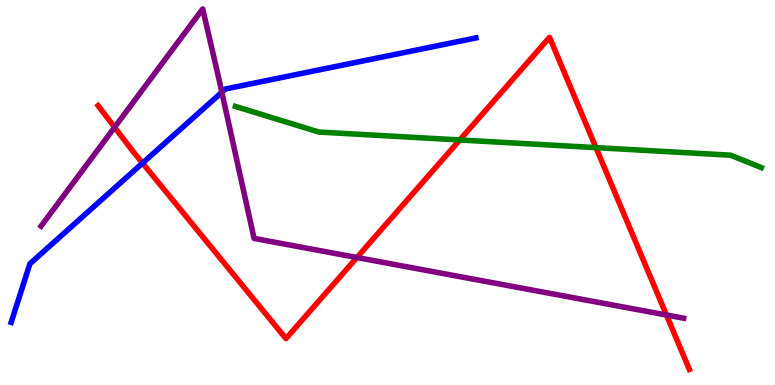[{'lines': ['blue', 'red'], 'intersections': [{'x': 1.84, 'y': 5.76}]}, {'lines': ['green', 'red'], 'intersections': [{'x': 5.93, 'y': 6.36}, {'x': 7.69, 'y': 6.17}]}, {'lines': ['purple', 'red'], 'intersections': [{'x': 1.48, 'y': 6.69}, {'x': 4.61, 'y': 3.31}, {'x': 8.6, 'y': 1.82}]}, {'lines': ['blue', 'green'], 'intersections': []}, {'lines': ['blue', 'purple'], 'intersections': [{'x': 2.86, 'y': 7.6}]}, {'lines': ['green', 'purple'], 'intersections': []}]